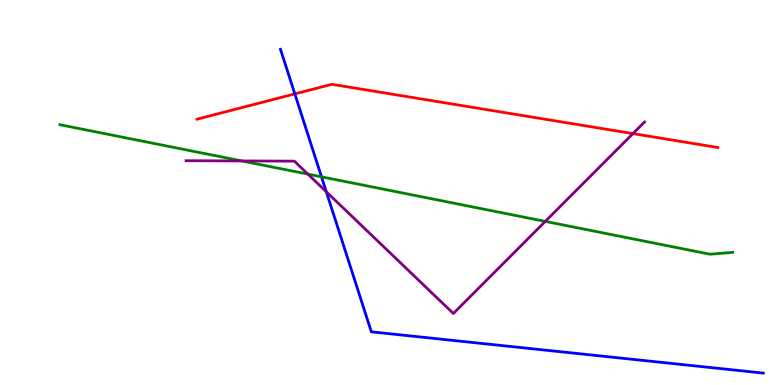[{'lines': ['blue', 'red'], 'intersections': [{'x': 3.8, 'y': 7.56}]}, {'lines': ['green', 'red'], 'intersections': []}, {'lines': ['purple', 'red'], 'intersections': [{'x': 8.17, 'y': 6.53}]}, {'lines': ['blue', 'green'], 'intersections': [{'x': 4.15, 'y': 5.41}]}, {'lines': ['blue', 'purple'], 'intersections': [{'x': 4.21, 'y': 5.02}]}, {'lines': ['green', 'purple'], 'intersections': [{'x': 3.12, 'y': 5.82}, {'x': 3.97, 'y': 5.48}, {'x': 7.04, 'y': 4.25}]}]